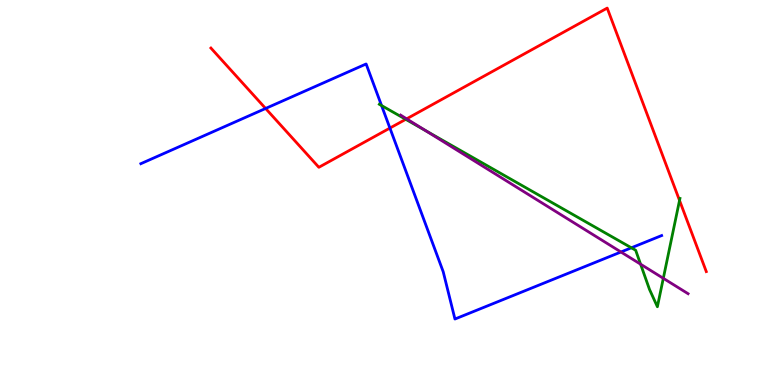[{'lines': ['blue', 'red'], 'intersections': [{'x': 3.43, 'y': 7.18}, {'x': 5.03, 'y': 6.67}]}, {'lines': ['green', 'red'], 'intersections': [{'x': 5.24, 'y': 6.9}, {'x': 8.77, 'y': 4.79}]}, {'lines': ['purple', 'red'], 'intersections': [{'x': 5.25, 'y': 6.91}]}, {'lines': ['blue', 'green'], 'intersections': [{'x': 4.92, 'y': 7.26}, {'x': 8.15, 'y': 3.56}]}, {'lines': ['blue', 'purple'], 'intersections': [{'x': 8.01, 'y': 3.45}]}, {'lines': ['green', 'purple'], 'intersections': [{'x': 5.49, 'y': 6.61}, {'x': 8.27, 'y': 3.14}, {'x': 8.56, 'y': 2.77}]}]